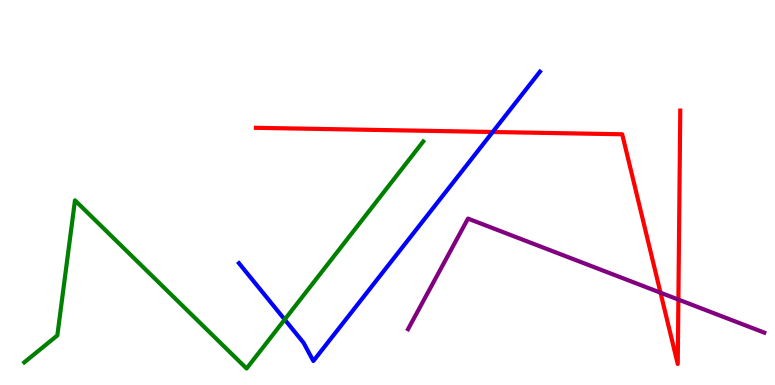[{'lines': ['blue', 'red'], 'intersections': [{'x': 6.36, 'y': 6.57}]}, {'lines': ['green', 'red'], 'intersections': []}, {'lines': ['purple', 'red'], 'intersections': [{'x': 8.52, 'y': 2.4}, {'x': 8.75, 'y': 2.22}]}, {'lines': ['blue', 'green'], 'intersections': [{'x': 3.67, 'y': 1.7}]}, {'lines': ['blue', 'purple'], 'intersections': []}, {'lines': ['green', 'purple'], 'intersections': []}]